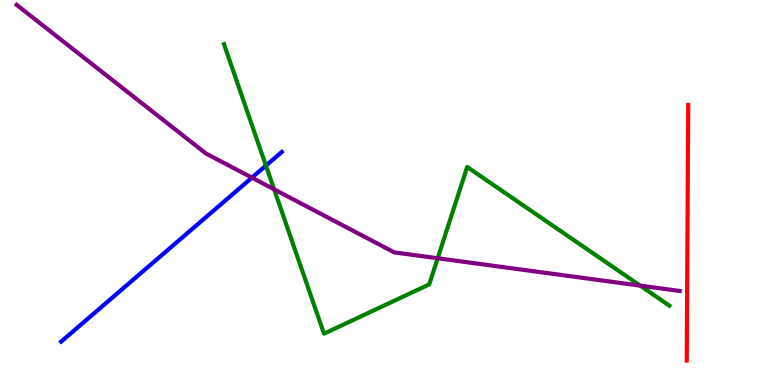[{'lines': ['blue', 'red'], 'intersections': []}, {'lines': ['green', 'red'], 'intersections': []}, {'lines': ['purple', 'red'], 'intersections': []}, {'lines': ['blue', 'green'], 'intersections': [{'x': 3.43, 'y': 5.7}]}, {'lines': ['blue', 'purple'], 'intersections': [{'x': 3.25, 'y': 5.39}]}, {'lines': ['green', 'purple'], 'intersections': [{'x': 3.54, 'y': 5.08}, {'x': 5.65, 'y': 3.29}, {'x': 8.26, 'y': 2.58}]}]